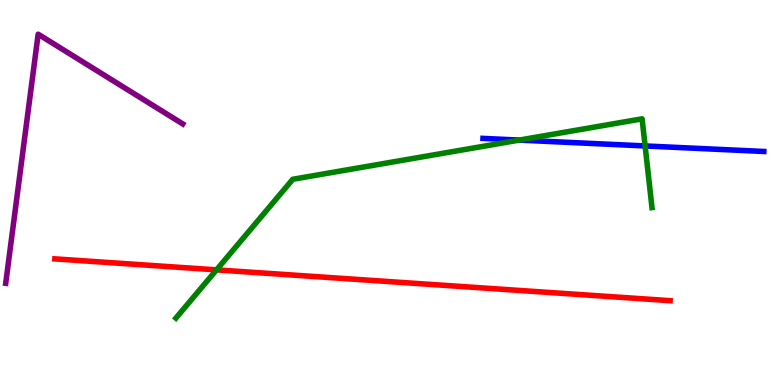[{'lines': ['blue', 'red'], 'intersections': []}, {'lines': ['green', 'red'], 'intersections': [{'x': 2.79, 'y': 2.99}]}, {'lines': ['purple', 'red'], 'intersections': []}, {'lines': ['blue', 'green'], 'intersections': [{'x': 6.7, 'y': 6.36}, {'x': 8.32, 'y': 6.21}]}, {'lines': ['blue', 'purple'], 'intersections': []}, {'lines': ['green', 'purple'], 'intersections': []}]